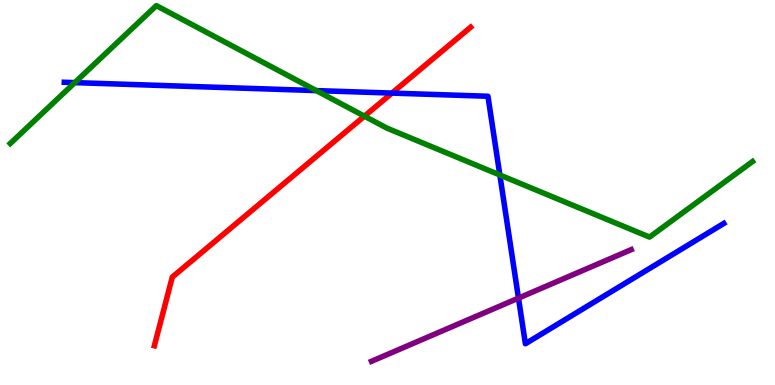[{'lines': ['blue', 'red'], 'intersections': [{'x': 5.06, 'y': 7.58}]}, {'lines': ['green', 'red'], 'intersections': [{'x': 4.7, 'y': 6.98}]}, {'lines': ['purple', 'red'], 'intersections': []}, {'lines': ['blue', 'green'], 'intersections': [{'x': 0.965, 'y': 7.85}, {'x': 4.08, 'y': 7.65}, {'x': 6.45, 'y': 5.46}]}, {'lines': ['blue', 'purple'], 'intersections': [{'x': 6.69, 'y': 2.26}]}, {'lines': ['green', 'purple'], 'intersections': []}]